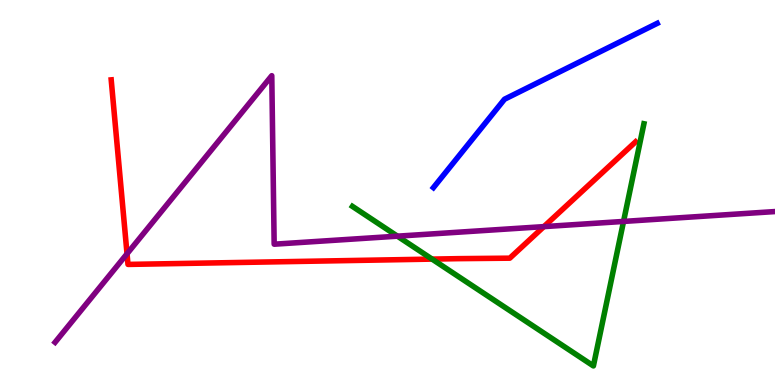[{'lines': ['blue', 'red'], 'intersections': []}, {'lines': ['green', 'red'], 'intersections': [{'x': 5.58, 'y': 3.27}]}, {'lines': ['purple', 'red'], 'intersections': [{'x': 1.64, 'y': 3.41}, {'x': 7.02, 'y': 4.11}]}, {'lines': ['blue', 'green'], 'intersections': []}, {'lines': ['blue', 'purple'], 'intersections': []}, {'lines': ['green', 'purple'], 'intersections': [{'x': 5.13, 'y': 3.87}, {'x': 8.05, 'y': 4.25}]}]